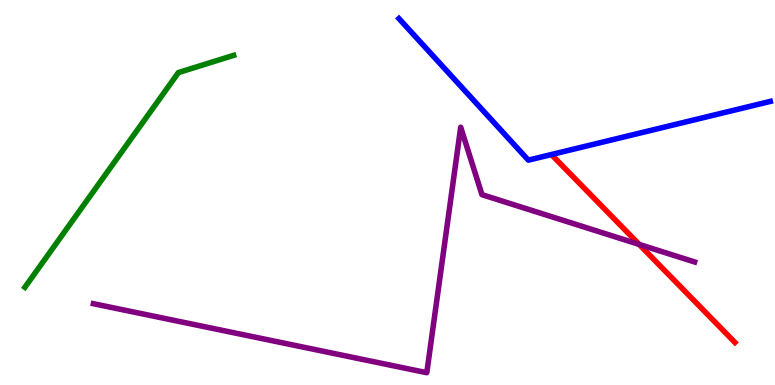[{'lines': ['blue', 'red'], 'intersections': []}, {'lines': ['green', 'red'], 'intersections': []}, {'lines': ['purple', 'red'], 'intersections': [{'x': 8.25, 'y': 3.65}]}, {'lines': ['blue', 'green'], 'intersections': []}, {'lines': ['blue', 'purple'], 'intersections': []}, {'lines': ['green', 'purple'], 'intersections': []}]